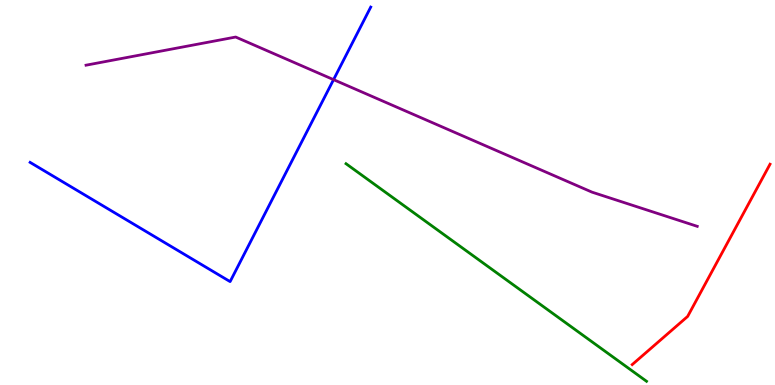[{'lines': ['blue', 'red'], 'intersections': []}, {'lines': ['green', 'red'], 'intersections': []}, {'lines': ['purple', 'red'], 'intersections': []}, {'lines': ['blue', 'green'], 'intersections': []}, {'lines': ['blue', 'purple'], 'intersections': [{'x': 4.3, 'y': 7.93}]}, {'lines': ['green', 'purple'], 'intersections': []}]